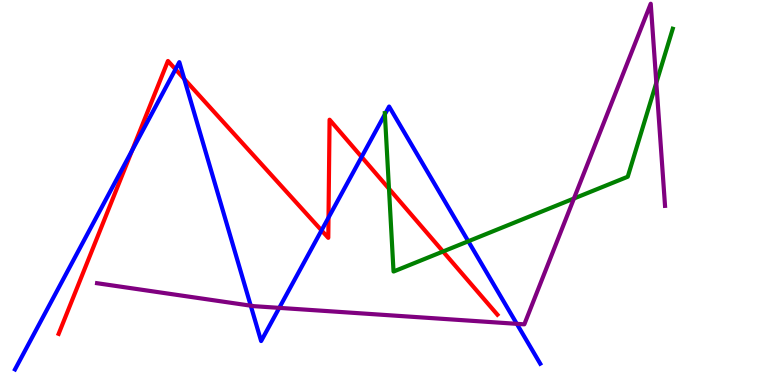[{'lines': ['blue', 'red'], 'intersections': [{'x': 1.7, 'y': 6.09}, {'x': 2.26, 'y': 8.2}, {'x': 2.38, 'y': 7.95}, {'x': 4.15, 'y': 4.02}, {'x': 4.24, 'y': 4.35}, {'x': 4.67, 'y': 5.92}]}, {'lines': ['green', 'red'], 'intersections': [{'x': 5.02, 'y': 5.1}, {'x': 5.72, 'y': 3.47}]}, {'lines': ['purple', 'red'], 'intersections': []}, {'lines': ['blue', 'green'], 'intersections': [{'x': 4.97, 'y': 7.03}, {'x': 6.04, 'y': 3.73}]}, {'lines': ['blue', 'purple'], 'intersections': [{'x': 3.24, 'y': 2.06}, {'x': 3.6, 'y': 2.0}, {'x': 6.67, 'y': 1.59}]}, {'lines': ['green', 'purple'], 'intersections': [{'x': 7.41, 'y': 4.84}, {'x': 8.47, 'y': 7.85}]}]